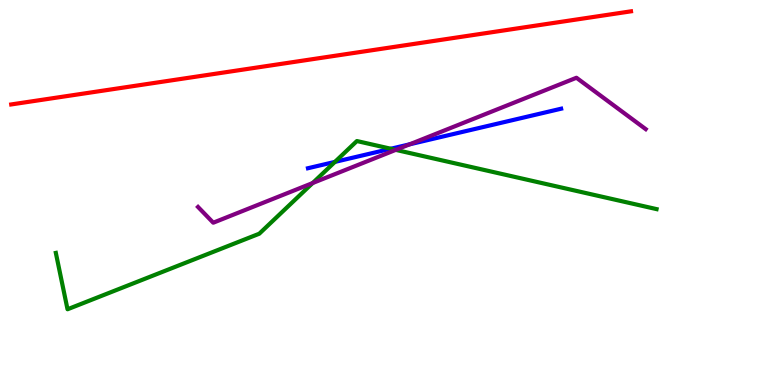[{'lines': ['blue', 'red'], 'intersections': []}, {'lines': ['green', 'red'], 'intersections': []}, {'lines': ['purple', 'red'], 'intersections': []}, {'lines': ['blue', 'green'], 'intersections': [{'x': 4.32, 'y': 5.8}, {'x': 5.04, 'y': 6.14}]}, {'lines': ['blue', 'purple'], 'intersections': [{'x': 5.29, 'y': 6.25}]}, {'lines': ['green', 'purple'], 'intersections': [{'x': 4.03, 'y': 5.25}, {'x': 5.11, 'y': 6.11}]}]